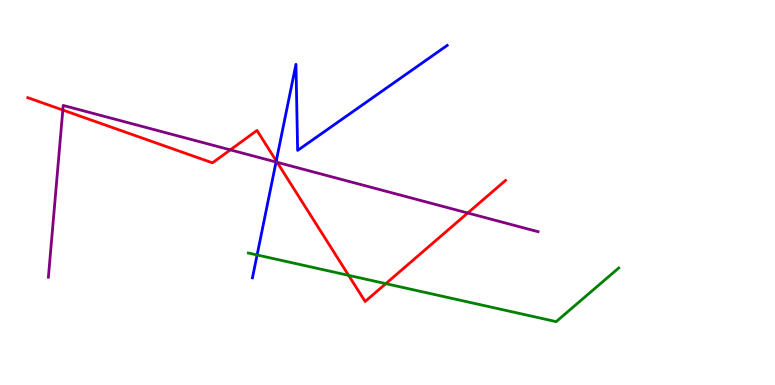[{'lines': ['blue', 'red'], 'intersections': [{'x': 3.56, 'y': 5.82}]}, {'lines': ['green', 'red'], 'intersections': [{'x': 4.5, 'y': 2.85}, {'x': 4.98, 'y': 2.63}]}, {'lines': ['purple', 'red'], 'intersections': [{'x': 0.81, 'y': 7.14}, {'x': 2.97, 'y': 6.11}, {'x': 3.58, 'y': 5.78}, {'x': 6.04, 'y': 4.47}]}, {'lines': ['blue', 'green'], 'intersections': [{'x': 3.32, 'y': 3.38}]}, {'lines': ['blue', 'purple'], 'intersections': [{'x': 3.56, 'y': 5.79}]}, {'lines': ['green', 'purple'], 'intersections': []}]